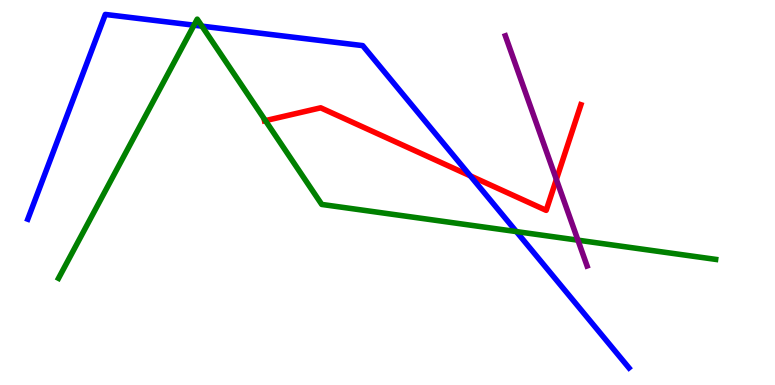[{'lines': ['blue', 'red'], 'intersections': [{'x': 6.07, 'y': 5.43}]}, {'lines': ['green', 'red'], 'intersections': [{'x': 3.42, 'y': 6.87}]}, {'lines': ['purple', 'red'], 'intersections': [{'x': 7.18, 'y': 5.34}]}, {'lines': ['blue', 'green'], 'intersections': [{'x': 2.5, 'y': 9.35}, {'x': 2.61, 'y': 9.32}, {'x': 6.66, 'y': 3.98}]}, {'lines': ['blue', 'purple'], 'intersections': []}, {'lines': ['green', 'purple'], 'intersections': [{'x': 7.46, 'y': 3.76}]}]